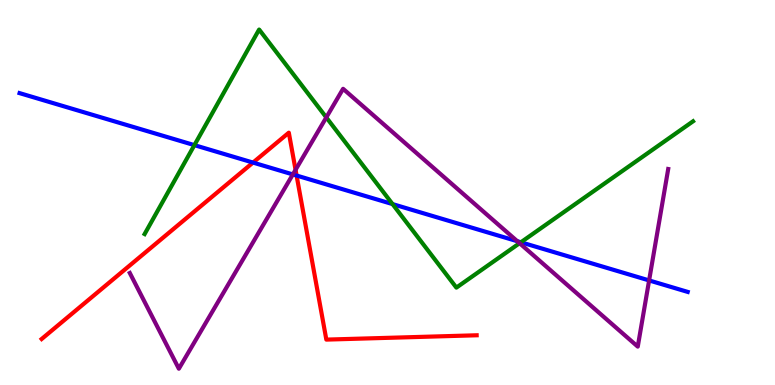[{'lines': ['blue', 'red'], 'intersections': [{'x': 3.26, 'y': 5.78}, {'x': 3.83, 'y': 5.44}]}, {'lines': ['green', 'red'], 'intersections': []}, {'lines': ['purple', 'red'], 'intersections': [{'x': 3.81, 'y': 5.59}]}, {'lines': ['blue', 'green'], 'intersections': [{'x': 2.51, 'y': 6.23}, {'x': 5.07, 'y': 4.7}, {'x': 6.72, 'y': 3.71}]}, {'lines': ['blue', 'purple'], 'intersections': [{'x': 3.78, 'y': 5.47}, {'x': 6.67, 'y': 3.74}, {'x': 8.38, 'y': 2.72}]}, {'lines': ['green', 'purple'], 'intersections': [{'x': 4.21, 'y': 6.95}, {'x': 6.7, 'y': 3.68}]}]